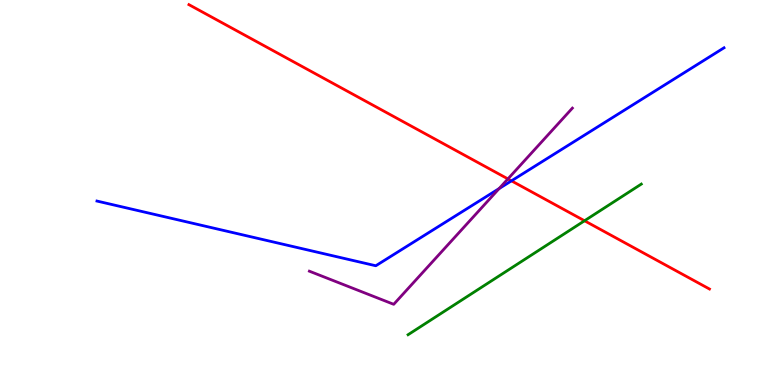[{'lines': ['blue', 'red'], 'intersections': [{'x': 6.6, 'y': 5.3}]}, {'lines': ['green', 'red'], 'intersections': [{'x': 7.54, 'y': 4.27}]}, {'lines': ['purple', 'red'], 'intersections': [{'x': 6.55, 'y': 5.35}]}, {'lines': ['blue', 'green'], 'intersections': []}, {'lines': ['blue', 'purple'], 'intersections': [{'x': 6.44, 'y': 5.1}]}, {'lines': ['green', 'purple'], 'intersections': []}]